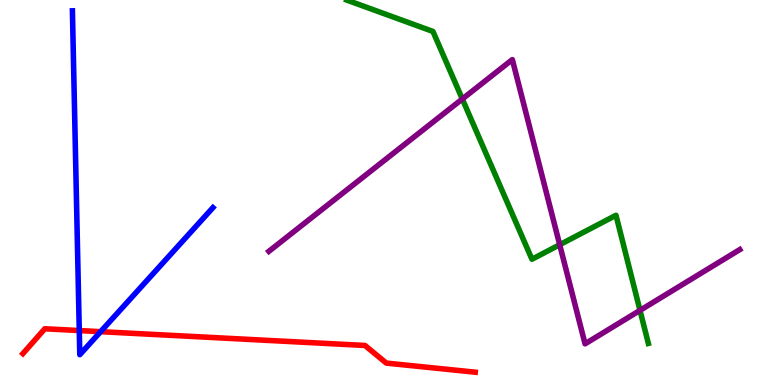[{'lines': ['blue', 'red'], 'intersections': [{'x': 1.02, 'y': 1.41}, {'x': 1.3, 'y': 1.39}]}, {'lines': ['green', 'red'], 'intersections': []}, {'lines': ['purple', 'red'], 'intersections': []}, {'lines': ['blue', 'green'], 'intersections': []}, {'lines': ['blue', 'purple'], 'intersections': []}, {'lines': ['green', 'purple'], 'intersections': [{'x': 5.97, 'y': 7.43}, {'x': 7.22, 'y': 3.64}, {'x': 8.26, 'y': 1.94}]}]